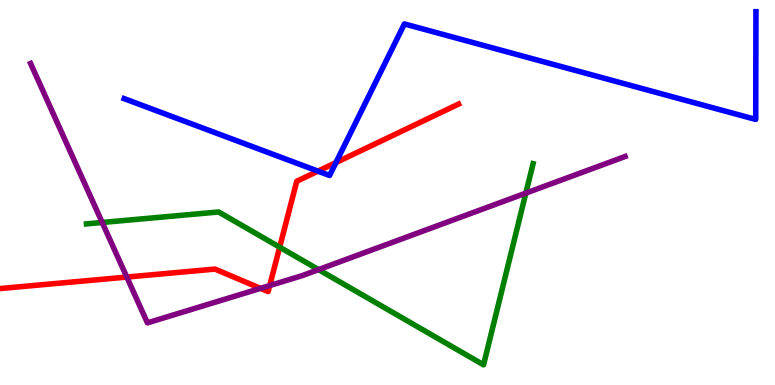[{'lines': ['blue', 'red'], 'intersections': [{'x': 4.1, 'y': 5.55}, {'x': 4.33, 'y': 5.78}]}, {'lines': ['green', 'red'], 'intersections': [{'x': 3.61, 'y': 3.58}]}, {'lines': ['purple', 'red'], 'intersections': [{'x': 1.64, 'y': 2.8}, {'x': 3.36, 'y': 2.51}, {'x': 3.48, 'y': 2.58}]}, {'lines': ['blue', 'green'], 'intersections': []}, {'lines': ['blue', 'purple'], 'intersections': []}, {'lines': ['green', 'purple'], 'intersections': [{'x': 1.32, 'y': 4.22}, {'x': 4.11, 'y': 3.0}, {'x': 6.78, 'y': 4.98}]}]